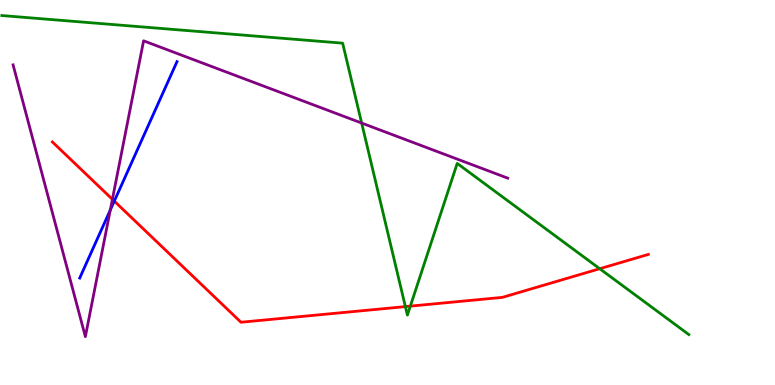[{'lines': ['blue', 'red'], 'intersections': [{'x': 1.47, 'y': 4.78}]}, {'lines': ['green', 'red'], 'intersections': [{'x': 5.23, 'y': 2.04}, {'x': 5.29, 'y': 2.05}, {'x': 7.74, 'y': 3.02}]}, {'lines': ['purple', 'red'], 'intersections': [{'x': 1.45, 'y': 4.82}]}, {'lines': ['blue', 'green'], 'intersections': []}, {'lines': ['blue', 'purple'], 'intersections': [{'x': 1.42, 'y': 4.54}]}, {'lines': ['green', 'purple'], 'intersections': [{'x': 4.67, 'y': 6.8}]}]